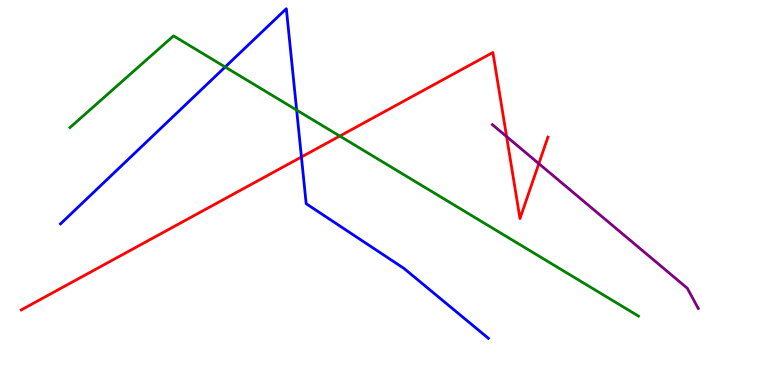[{'lines': ['blue', 'red'], 'intersections': [{'x': 3.89, 'y': 5.92}]}, {'lines': ['green', 'red'], 'intersections': [{'x': 4.38, 'y': 6.47}]}, {'lines': ['purple', 'red'], 'intersections': [{'x': 6.54, 'y': 6.45}, {'x': 6.95, 'y': 5.75}]}, {'lines': ['blue', 'green'], 'intersections': [{'x': 2.91, 'y': 8.26}, {'x': 3.83, 'y': 7.14}]}, {'lines': ['blue', 'purple'], 'intersections': []}, {'lines': ['green', 'purple'], 'intersections': []}]